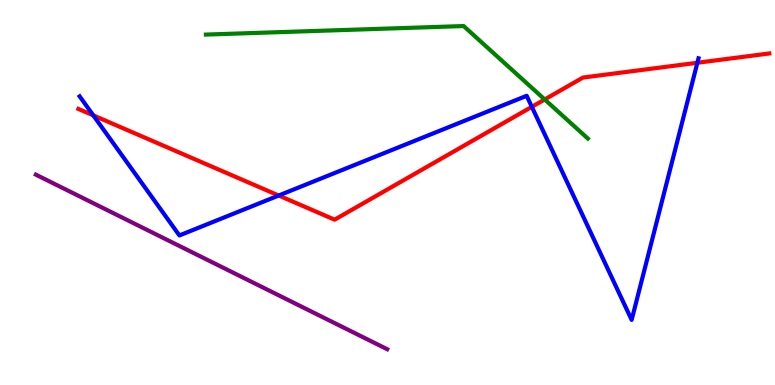[{'lines': ['blue', 'red'], 'intersections': [{'x': 1.2, 'y': 7.0}, {'x': 3.6, 'y': 4.92}, {'x': 6.86, 'y': 7.23}, {'x': 9.0, 'y': 8.37}]}, {'lines': ['green', 'red'], 'intersections': [{'x': 7.03, 'y': 7.42}]}, {'lines': ['purple', 'red'], 'intersections': []}, {'lines': ['blue', 'green'], 'intersections': []}, {'lines': ['blue', 'purple'], 'intersections': []}, {'lines': ['green', 'purple'], 'intersections': []}]